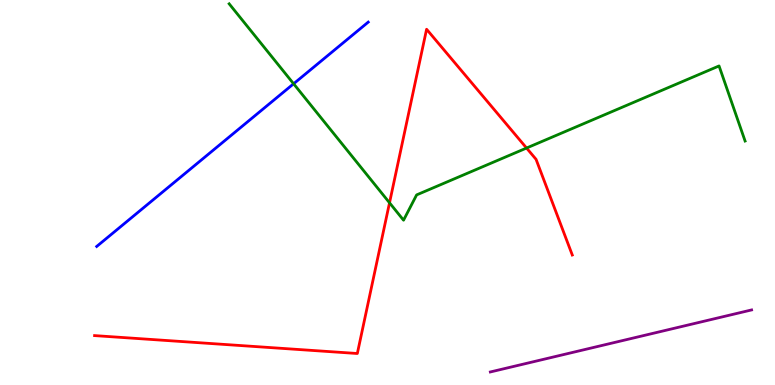[{'lines': ['blue', 'red'], 'intersections': []}, {'lines': ['green', 'red'], 'intersections': [{'x': 5.03, 'y': 4.73}, {'x': 6.79, 'y': 6.15}]}, {'lines': ['purple', 'red'], 'intersections': []}, {'lines': ['blue', 'green'], 'intersections': [{'x': 3.79, 'y': 7.82}]}, {'lines': ['blue', 'purple'], 'intersections': []}, {'lines': ['green', 'purple'], 'intersections': []}]